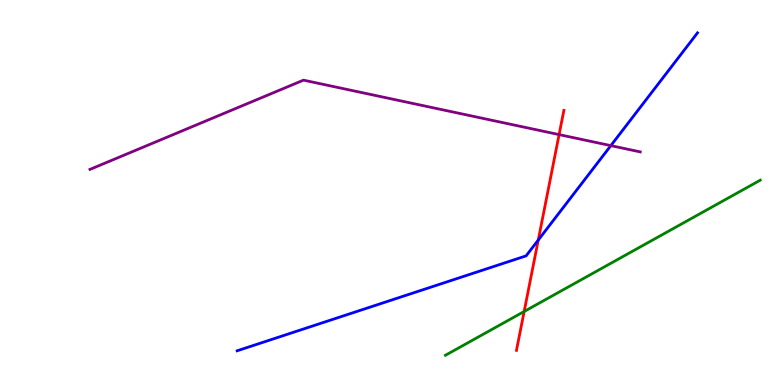[{'lines': ['blue', 'red'], 'intersections': [{'x': 6.95, 'y': 3.77}]}, {'lines': ['green', 'red'], 'intersections': [{'x': 6.76, 'y': 1.91}]}, {'lines': ['purple', 'red'], 'intersections': [{'x': 7.21, 'y': 6.5}]}, {'lines': ['blue', 'green'], 'intersections': []}, {'lines': ['blue', 'purple'], 'intersections': [{'x': 7.88, 'y': 6.22}]}, {'lines': ['green', 'purple'], 'intersections': []}]